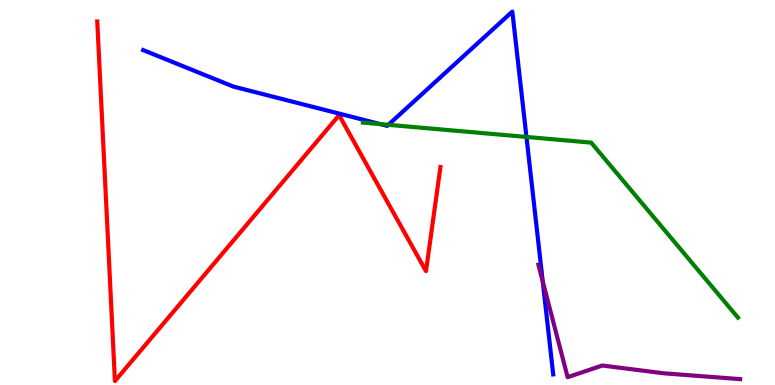[{'lines': ['blue', 'red'], 'intersections': []}, {'lines': ['green', 'red'], 'intersections': []}, {'lines': ['purple', 'red'], 'intersections': []}, {'lines': ['blue', 'green'], 'intersections': [{'x': 4.91, 'y': 6.78}, {'x': 5.01, 'y': 6.76}, {'x': 6.79, 'y': 6.44}]}, {'lines': ['blue', 'purple'], 'intersections': [{'x': 7.0, 'y': 2.69}]}, {'lines': ['green', 'purple'], 'intersections': []}]